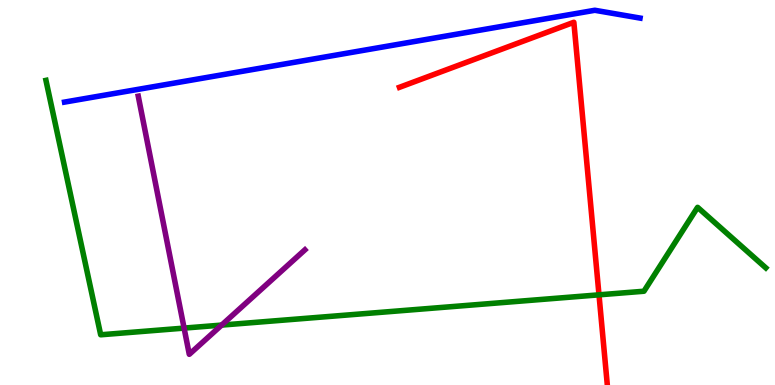[{'lines': ['blue', 'red'], 'intersections': []}, {'lines': ['green', 'red'], 'intersections': [{'x': 7.73, 'y': 2.34}]}, {'lines': ['purple', 'red'], 'intersections': []}, {'lines': ['blue', 'green'], 'intersections': []}, {'lines': ['blue', 'purple'], 'intersections': []}, {'lines': ['green', 'purple'], 'intersections': [{'x': 2.38, 'y': 1.48}, {'x': 2.86, 'y': 1.56}]}]